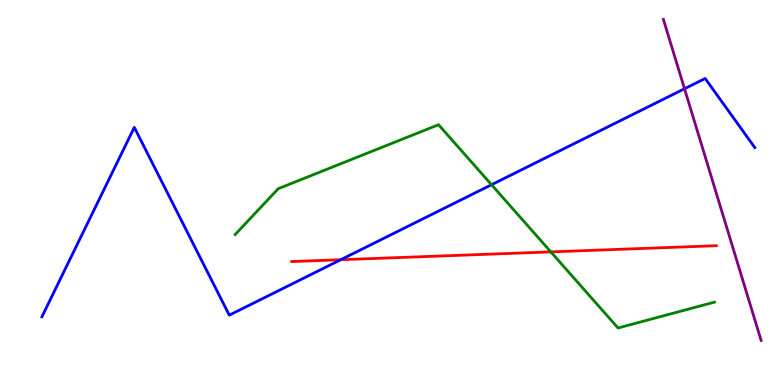[{'lines': ['blue', 'red'], 'intersections': [{'x': 4.4, 'y': 3.25}]}, {'lines': ['green', 'red'], 'intersections': [{'x': 7.11, 'y': 3.46}]}, {'lines': ['purple', 'red'], 'intersections': []}, {'lines': ['blue', 'green'], 'intersections': [{'x': 6.34, 'y': 5.2}]}, {'lines': ['blue', 'purple'], 'intersections': [{'x': 8.83, 'y': 7.69}]}, {'lines': ['green', 'purple'], 'intersections': []}]